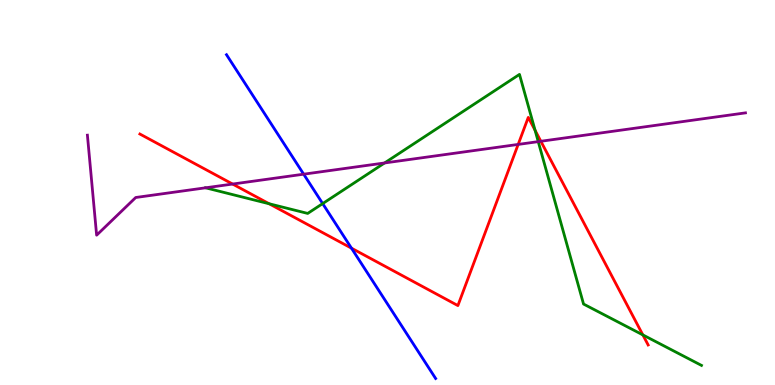[{'lines': ['blue', 'red'], 'intersections': [{'x': 4.53, 'y': 3.55}]}, {'lines': ['green', 'red'], 'intersections': [{'x': 3.47, 'y': 4.71}, {'x': 6.9, 'y': 6.62}, {'x': 8.29, 'y': 1.3}]}, {'lines': ['purple', 'red'], 'intersections': [{'x': 3.0, 'y': 5.22}, {'x': 6.69, 'y': 6.25}, {'x': 6.98, 'y': 6.33}]}, {'lines': ['blue', 'green'], 'intersections': [{'x': 4.16, 'y': 4.71}]}, {'lines': ['blue', 'purple'], 'intersections': [{'x': 3.92, 'y': 5.48}]}, {'lines': ['green', 'purple'], 'intersections': [{'x': 2.65, 'y': 5.12}, {'x': 4.96, 'y': 5.77}, {'x': 6.95, 'y': 6.32}]}]